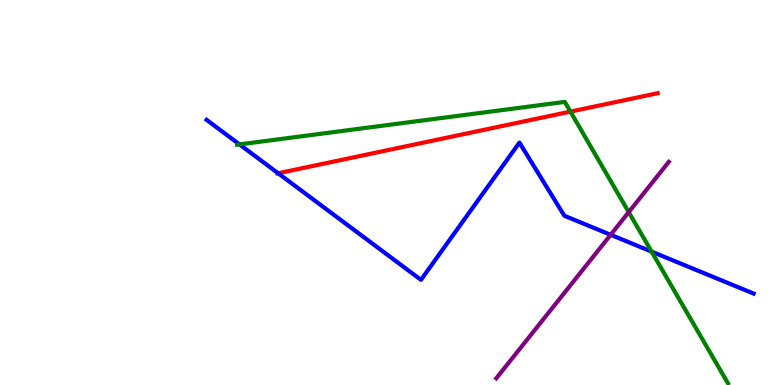[{'lines': ['blue', 'red'], 'intersections': [{'x': 3.59, 'y': 5.5}]}, {'lines': ['green', 'red'], 'intersections': [{'x': 7.36, 'y': 7.1}]}, {'lines': ['purple', 'red'], 'intersections': []}, {'lines': ['blue', 'green'], 'intersections': [{'x': 3.09, 'y': 6.25}, {'x': 8.41, 'y': 3.46}]}, {'lines': ['blue', 'purple'], 'intersections': [{'x': 7.88, 'y': 3.9}]}, {'lines': ['green', 'purple'], 'intersections': [{'x': 8.11, 'y': 4.49}]}]